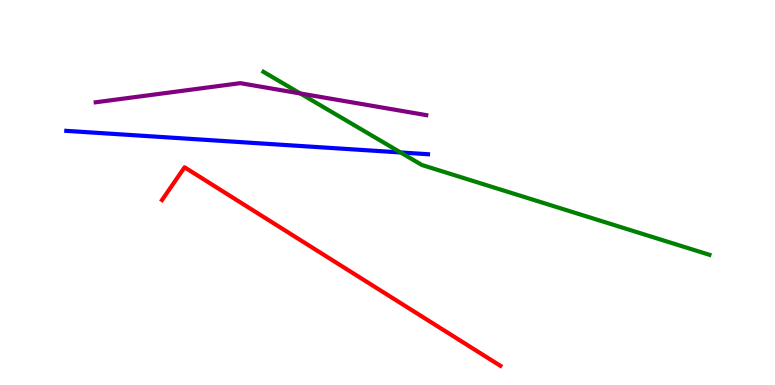[{'lines': ['blue', 'red'], 'intersections': []}, {'lines': ['green', 'red'], 'intersections': []}, {'lines': ['purple', 'red'], 'intersections': []}, {'lines': ['blue', 'green'], 'intersections': [{'x': 5.17, 'y': 6.04}]}, {'lines': ['blue', 'purple'], 'intersections': []}, {'lines': ['green', 'purple'], 'intersections': [{'x': 3.87, 'y': 7.57}]}]